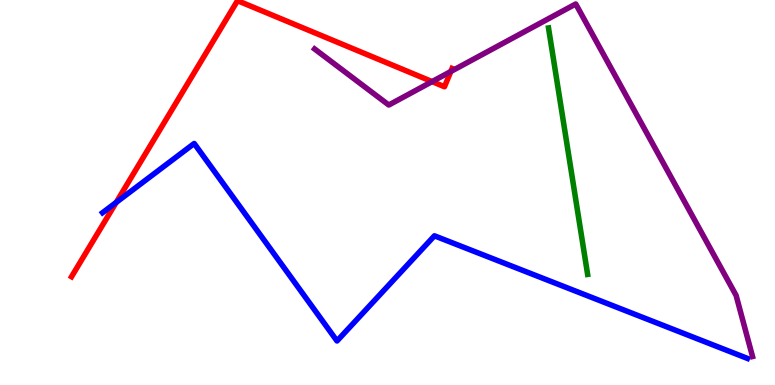[{'lines': ['blue', 'red'], 'intersections': [{'x': 1.5, 'y': 4.74}]}, {'lines': ['green', 'red'], 'intersections': []}, {'lines': ['purple', 'red'], 'intersections': [{'x': 5.58, 'y': 7.88}, {'x': 5.82, 'y': 8.14}]}, {'lines': ['blue', 'green'], 'intersections': []}, {'lines': ['blue', 'purple'], 'intersections': []}, {'lines': ['green', 'purple'], 'intersections': []}]